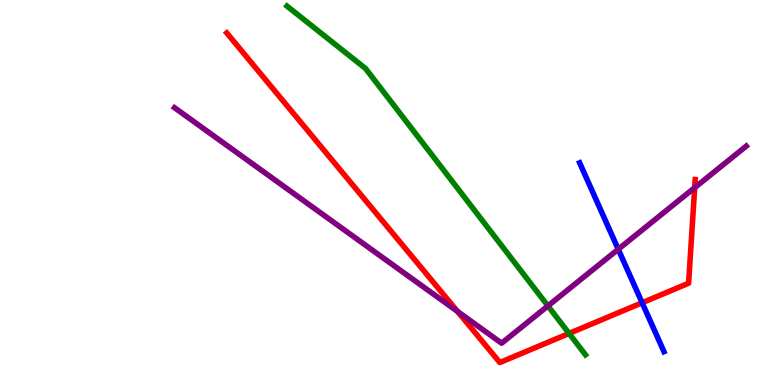[{'lines': ['blue', 'red'], 'intersections': [{'x': 8.29, 'y': 2.14}]}, {'lines': ['green', 'red'], 'intersections': [{'x': 7.34, 'y': 1.34}]}, {'lines': ['purple', 'red'], 'intersections': [{'x': 5.9, 'y': 1.91}, {'x': 8.96, 'y': 5.13}]}, {'lines': ['blue', 'green'], 'intersections': []}, {'lines': ['blue', 'purple'], 'intersections': [{'x': 7.98, 'y': 3.53}]}, {'lines': ['green', 'purple'], 'intersections': [{'x': 7.07, 'y': 2.05}]}]